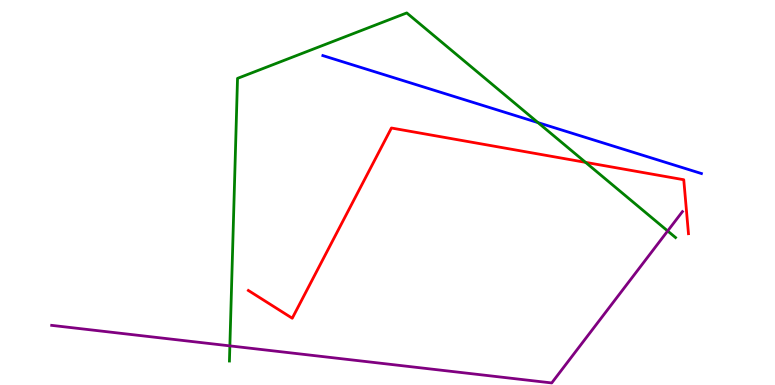[{'lines': ['blue', 'red'], 'intersections': []}, {'lines': ['green', 'red'], 'intersections': [{'x': 7.56, 'y': 5.78}]}, {'lines': ['purple', 'red'], 'intersections': []}, {'lines': ['blue', 'green'], 'intersections': [{'x': 6.94, 'y': 6.82}]}, {'lines': ['blue', 'purple'], 'intersections': []}, {'lines': ['green', 'purple'], 'intersections': [{'x': 2.97, 'y': 1.02}, {'x': 8.62, 'y': 4.0}]}]